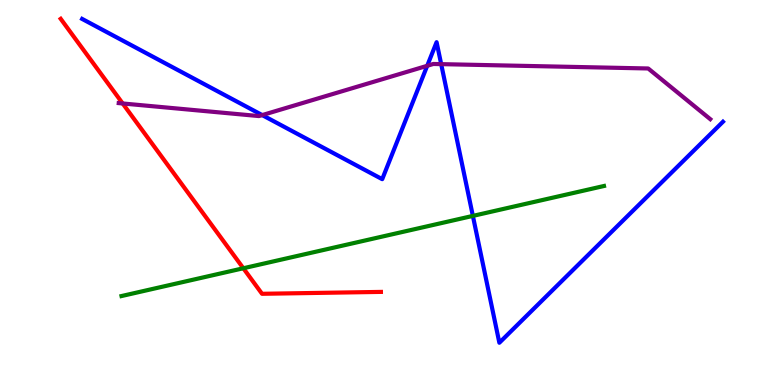[{'lines': ['blue', 'red'], 'intersections': []}, {'lines': ['green', 'red'], 'intersections': [{'x': 3.14, 'y': 3.03}]}, {'lines': ['purple', 'red'], 'intersections': [{'x': 1.58, 'y': 7.31}]}, {'lines': ['blue', 'green'], 'intersections': [{'x': 6.1, 'y': 4.39}]}, {'lines': ['blue', 'purple'], 'intersections': [{'x': 3.38, 'y': 7.01}, {'x': 5.51, 'y': 8.29}, {'x': 5.69, 'y': 8.33}]}, {'lines': ['green', 'purple'], 'intersections': []}]